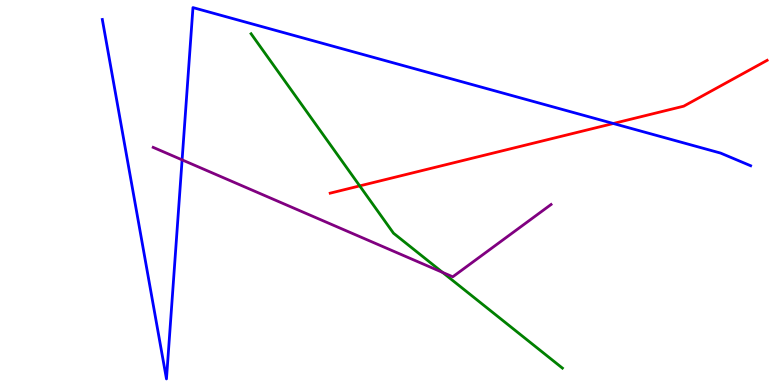[{'lines': ['blue', 'red'], 'intersections': [{'x': 7.91, 'y': 6.79}]}, {'lines': ['green', 'red'], 'intersections': [{'x': 4.64, 'y': 5.17}]}, {'lines': ['purple', 'red'], 'intersections': []}, {'lines': ['blue', 'green'], 'intersections': []}, {'lines': ['blue', 'purple'], 'intersections': [{'x': 2.35, 'y': 5.85}]}, {'lines': ['green', 'purple'], 'intersections': [{'x': 5.71, 'y': 2.92}]}]